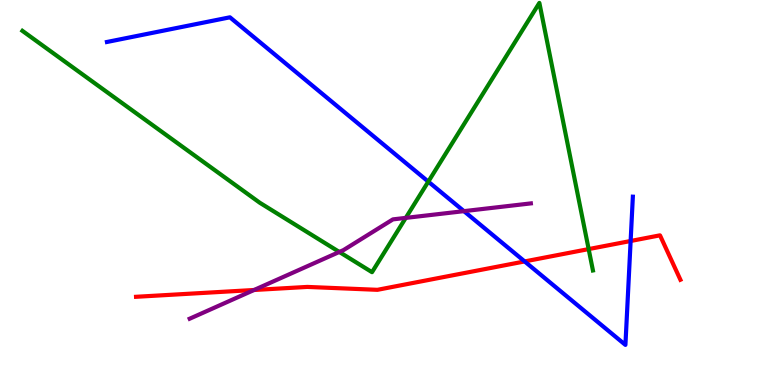[{'lines': ['blue', 'red'], 'intersections': [{'x': 6.77, 'y': 3.21}, {'x': 8.14, 'y': 3.74}]}, {'lines': ['green', 'red'], 'intersections': [{'x': 7.6, 'y': 3.53}]}, {'lines': ['purple', 'red'], 'intersections': [{'x': 3.28, 'y': 2.47}]}, {'lines': ['blue', 'green'], 'intersections': [{'x': 5.53, 'y': 5.28}]}, {'lines': ['blue', 'purple'], 'intersections': [{'x': 5.99, 'y': 4.52}]}, {'lines': ['green', 'purple'], 'intersections': [{'x': 4.38, 'y': 3.46}, {'x': 5.24, 'y': 4.34}]}]